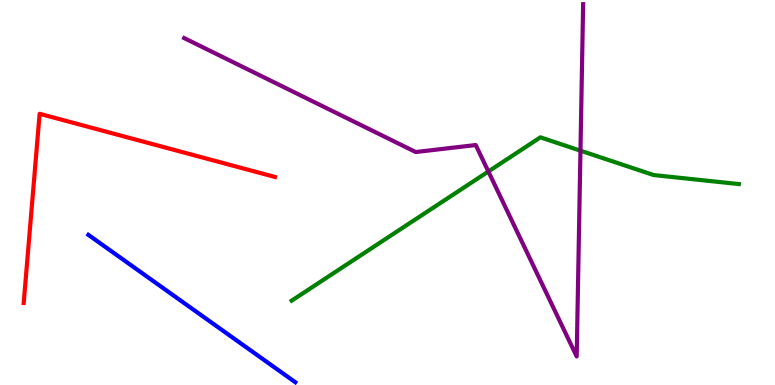[{'lines': ['blue', 'red'], 'intersections': []}, {'lines': ['green', 'red'], 'intersections': []}, {'lines': ['purple', 'red'], 'intersections': []}, {'lines': ['blue', 'green'], 'intersections': []}, {'lines': ['blue', 'purple'], 'intersections': []}, {'lines': ['green', 'purple'], 'intersections': [{'x': 6.3, 'y': 5.55}, {'x': 7.49, 'y': 6.09}]}]